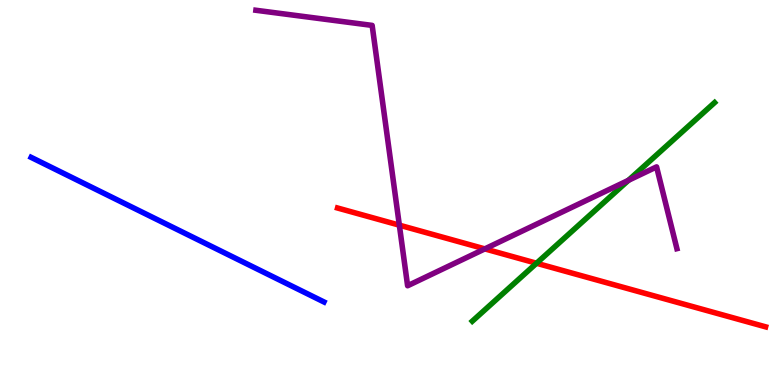[{'lines': ['blue', 'red'], 'intersections': []}, {'lines': ['green', 'red'], 'intersections': [{'x': 6.92, 'y': 3.16}]}, {'lines': ['purple', 'red'], 'intersections': [{'x': 5.15, 'y': 4.15}, {'x': 6.26, 'y': 3.54}]}, {'lines': ['blue', 'green'], 'intersections': []}, {'lines': ['blue', 'purple'], 'intersections': []}, {'lines': ['green', 'purple'], 'intersections': [{'x': 8.11, 'y': 5.32}]}]